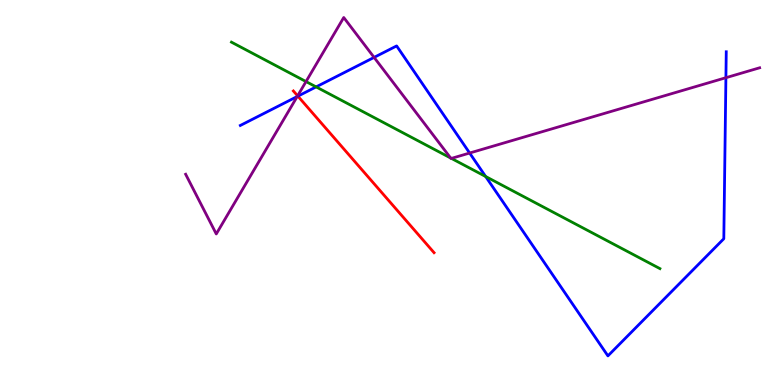[{'lines': ['blue', 'red'], 'intersections': [{'x': 3.84, 'y': 7.5}]}, {'lines': ['green', 'red'], 'intersections': []}, {'lines': ['purple', 'red'], 'intersections': [{'x': 3.84, 'y': 7.51}]}, {'lines': ['blue', 'green'], 'intersections': [{'x': 4.08, 'y': 7.74}, {'x': 6.27, 'y': 5.42}]}, {'lines': ['blue', 'purple'], 'intersections': [{'x': 3.84, 'y': 7.49}, {'x': 4.83, 'y': 8.51}, {'x': 6.06, 'y': 6.03}, {'x': 9.37, 'y': 7.98}]}, {'lines': ['green', 'purple'], 'intersections': [{'x': 3.95, 'y': 7.88}, {'x': 5.81, 'y': 5.9}, {'x': 5.82, 'y': 5.89}]}]